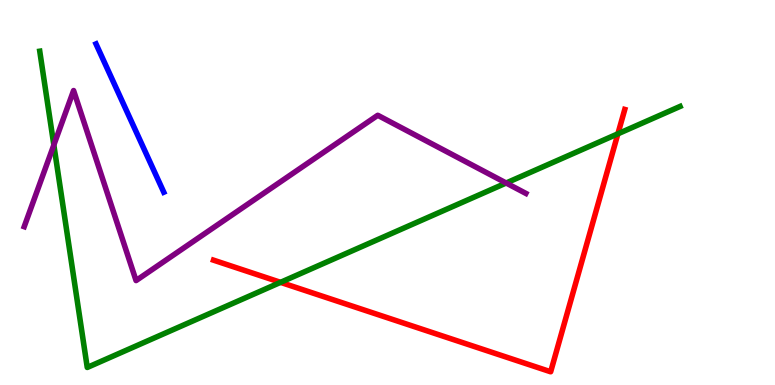[{'lines': ['blue', 'red'], 'intersections': []}, {'lines': ['green', 'red'], 'intersections': [{'x': 3.62, 'y': 2.67}, {'x': 7.97, 'y': 6.52}]}, {'lines': ['purple', 'red'], 'intersections': []}, {'lines': ['blue', 'green'], 'intersections': []}, {'lines': ['blue', 'purple'], 'intersections': []}, {'lines': ['green', 'purple'], 'intersections': [{'x': 0.695, 'y': 6.23}, {'x': 6.53, 'y': 5.25}]}]